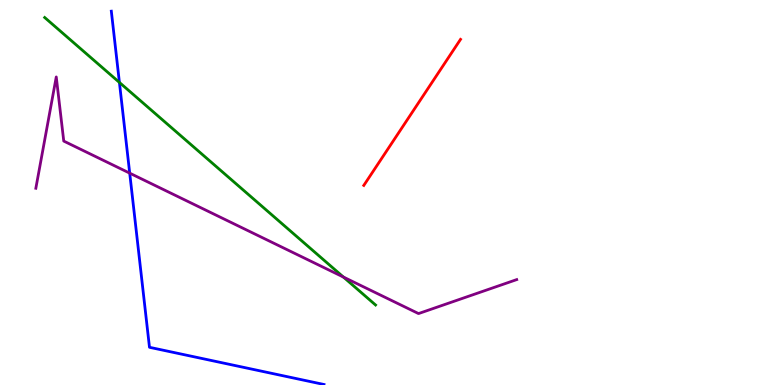[{'lines': ['blue', 'red'], 'intersections': []}, {'lines': ['green', 'red'], 'intersections': []}, {'lines': ['purple', 'red'], 'intersections': []}, {'lines': ['blue', 'green'], 'intersections': [{'x': 1.54, 'y': 7.86}]}, {'lines': ['blue', 'purple'], 'intersections': [{'x': 1.67, 'y': 5.5}]}, {'lines': ['green', 'purple'], 'intersections': [{'x': 4.43, 'y': 2.8}]}]